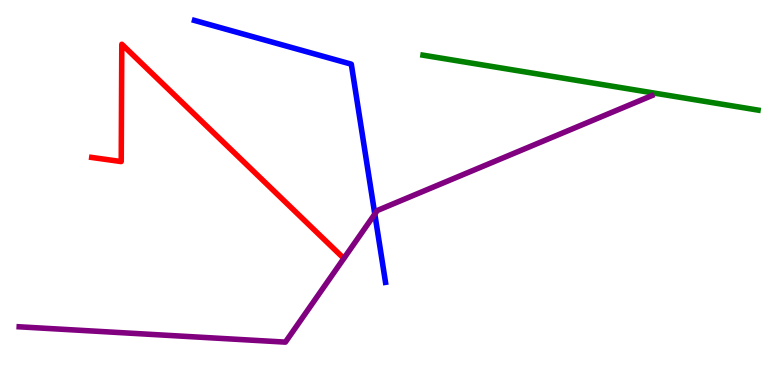[{'lines': ['blue', 'red'], 'intersections': []}, {'lines': ['green', 'red'], 'intersections': []}, {'lines': ['purple', 'red'], 'intersections': []}, {'lines': ['blue', 'green'], 'intersections': []}, {'lines': ['blue', 'purple'], 'intersections': [{'x': 4.84, 'y': 4.44}]}, {'lines': ['green', 'purple'], 'intersections': []}]